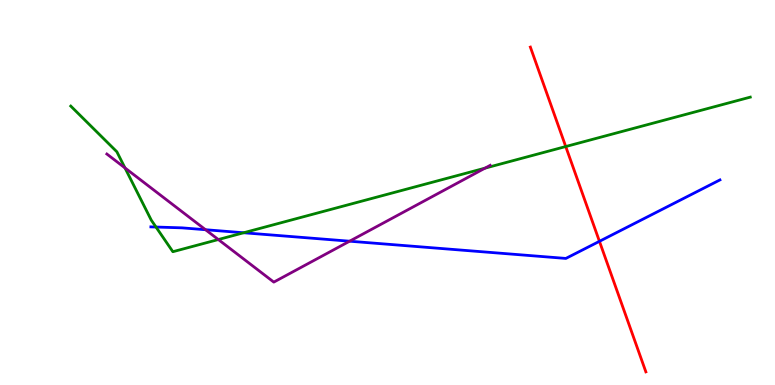[{'lines': ['blue', 'red'], 'intersections': [{'x': 7.73, 'y': 3.73}]}, {'lines': ['green', 'red'], 'intersections': [{'x': 7.3, 'y': 6.19}]}, {'lines': ['purple', 'red'], 'intersections': []}, {'lines': ['blue', 'green'], 'intersections': [{'x': 2.01, 'y': 4.1}, {'x': 3.14, 'y': 3.95}]}, {'lines': ['blue', 'purple'], 'intersections': [{'x': 2.65, 'y': 4.03}, {'x': 4.51, 'y': 3.74}]}, {'lines': ['green', 'purple'], 'intersections': [{'x': 1.61, 'y': 5.64}, {'x': 2.82, 'y': 3.78}, {'x': 6.26, 'y': 5.63}]}]